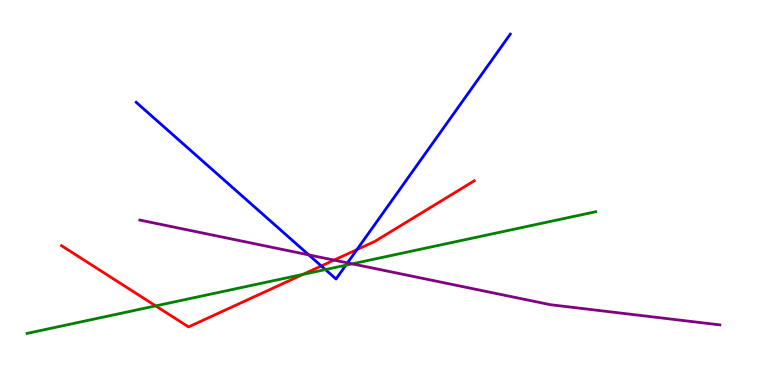[{'lines': ['blue', 'red'], 'intersections': [{'x': 4.15, 'y': 3.09}, {'x': 4.61, 'y': 3.52}]}, {'lines': ['green', 'red'], 'intersections': [{'x': 2.01, 'y': 2.05}, {'x': 3.91, 'y': 2.87}]}, {'lines': ['purple', 'red'], 'intersections': [{'x': 4.31, 'y': 3.24}]}, {'lines': ['blue', 'green'], 'intersections': [{'x': 4.2, 'y': 3.0}, {'x': 4.46, 'y': 3.11}]}, {'lines': ['blue', 'purple'], 'intersections': [{'x': 3.98, 'y': 3.38}, {'x': 4.48, 'y': 3.17}]}, {'lines': ['green', 'purple'], 'intersections': [{'x': 4.54, 'y': 3.15}]}]